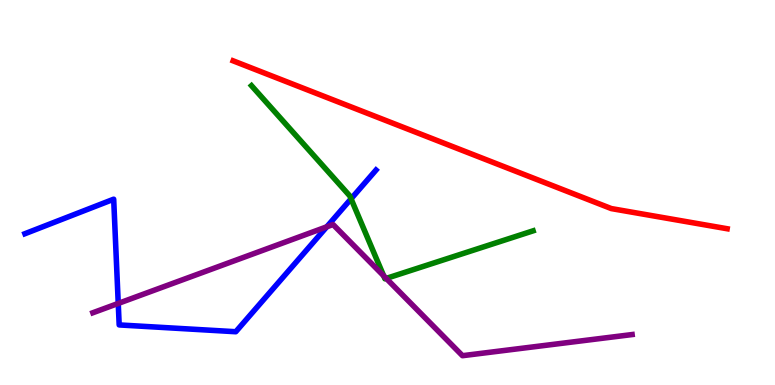[{'lines': ['blue', 'red'], 'intersections': []}, {'lines': ['green', 'red'], 'intersections': []}, {'lines': ['purple', 'red'], 'intersections': []}, {'lines': ['blue', 'green'], 'intersections': [{'x': 4.53, 'y': 4.84}]}, {'lines': ['blue', 'purple'], 'intersections': [{'x': 1.53, 'y': 2.12}, {'x': 4.22, 'y': 4.11}]}, {'lines': ['green', 'purple'], 'intersections': [{'x': 4.95, 'y': 2.84}, {'x': 4.98, 'y': 2.77}]}]